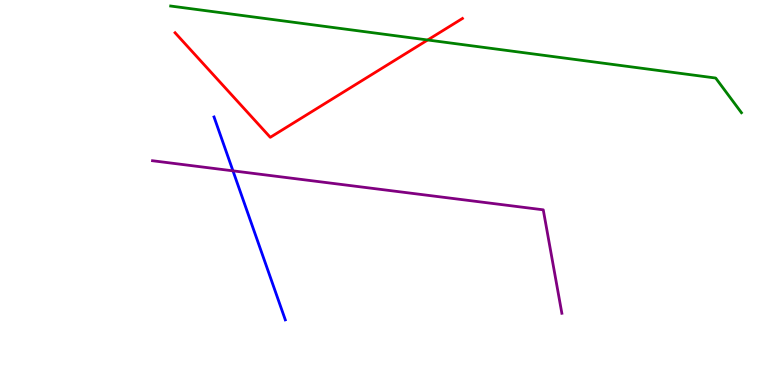[{'lines': ['blue', 'red'], 'intersections': []}, {'lines': ['green', 'red'], 'intersections': [{'x': 5.52, 'y': 8.96}]}, {'lines': ['purple', 'red'], 'intersections': []}, {'lines': ['blue', 'green'], 'intersections': []}, {'lines': ['blue', 'purple'], 'intersections': [{'x': 3.01, 'y': 5.56}]}, {'lines': ['green', 'purple'], 'intersections': []}]